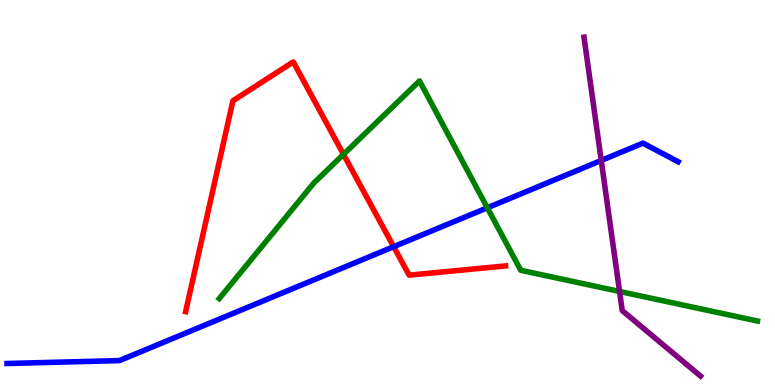[{'lines': ['blue', 'red'], 'intersections': [{'x': 5.08, 'y': 3.59}]}, {'lines': ['green', 'red'], 'intersections': [{'x': 4.43, 'y': 5.99}]}, {'lines': ['purple', 'red'], 'intersections': []}, {'lines': ['blue', 'green'], 'intersections': [{'x': 6.29, 'y': 4.6}]}, {'lines': ['blue', 'purple'], 'intersections': [{'x': 7.76, 'y': 5.83}]}, {'lines': ['green', 'purple'], 'intersections': [{'x': 7.99, 'y': 2.43}]}]